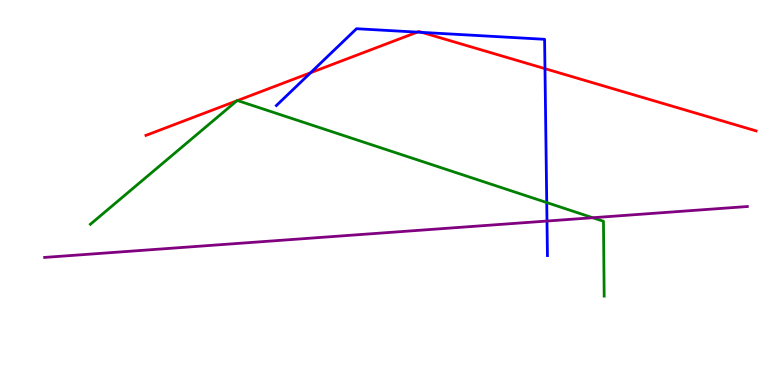[{'lines': ['blue', 'red'], 'intersections': [{'x': 4.01, 'y': 8.11}, {'x': 5.38, 'y': 9.17}, {'x': 5.44, 'y': 9.16}, {'x': 7.03, 'y': 8.22}]}, {'lines': ['green', 'red'], 'intersections': [{'x': 3.06, 'y': 7.38}, {'x': 3.06, 'y': 7.39}]}, {'lines': ['purple', 'red'], 'intersections': []}, {'lines': ['blue', 'green'], 'intersections': [{'x': 7.05, 'y': 4.74}]}, {'lines': ['blue', 'purple'], 'intersections': [{'x': 7.06, 'y': 4.26}]}, {'lines': ['green', 'purple'], 'intersections': [{'x': 7.65, 'y': 4.34}]}]